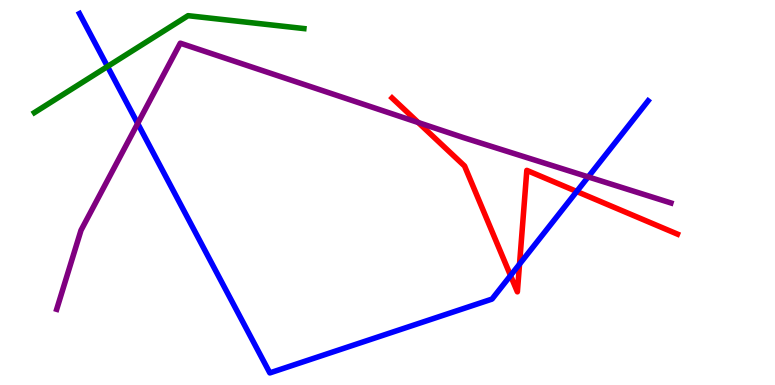[{'lines': ['blue', 'red'], 'intersections': [{'x': 6.59, 'y': 2.84}, {'x': 6.7, 'y': 3.14}, {'x': 7.44, 'y': 5.03}]}, {'lines': ['green', 'red'], 'intersections': []}, {'lines': ['purple', 'red'], 'intersections': [{'x': 5.4, 'y': 6.82}]}, {'lines': ['blue', 'green'], 'intersections': [{'x': 1.39, 'y': 8.27}]}, {'lines': ['blue', 'purple'], 'intersections': [{'x': 1.78, 'y': 6.79}, {'x': 7.59, 'y': 5.41}]}, {'lines': ['green', 'purple'], 'intersections': []}]